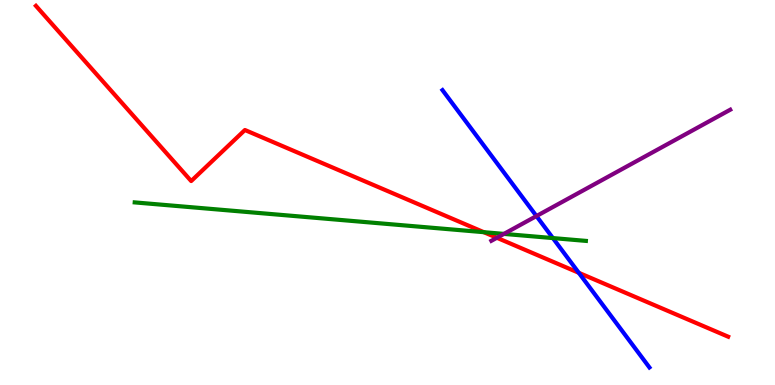[{'lines': ['blue', 'red'], 'intersections': [{'x': 7.47, 'y': 2.91}]}, {'lines': ['green', 'red'], 'intersections': [{'x': 6.24, 'y': 3.97}]}, {'lines': ['purple', 'red'], 'intersections': [{'x': 6.41, 'y': 3.82}]}, {'lines': ['blue', 'green'], 'intersections': [{'x': 7.13, 'y': 3.82}]}, {'lines': ['blue', 'purple'], 'intersections': [{'x': 6.92, 'y': 4.39}]}, {'lines': ['green', 'purple'], 'intersections': [{'x': 6.5, 'y': 3.92}]}]